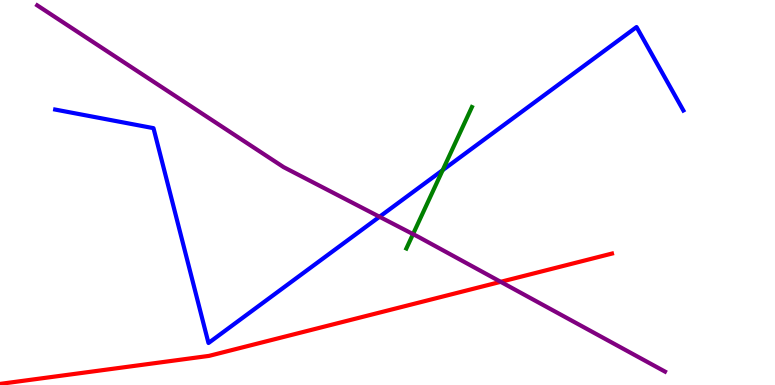[{'lines': ['blue', 'red'], 'intersections': []}, {'lines': ['green', 'red'], 'intersections': []}, {'lines': ['purple', 'red'], 'intersections': [{'x': 6.46, 'y': 2.68}]}, {'lines': ['blue', 'green'], 'intersections': [{'x': 5.71, 'y': 5.58}]}, {'lines': ['blue', 'purple'], 'intersections': [{'x': 4.9, 'y': 4.37}]}, {'lines': ['green', 'purple'], 'intersections': [{'x': 5.33, 'y': 3.92}]}]